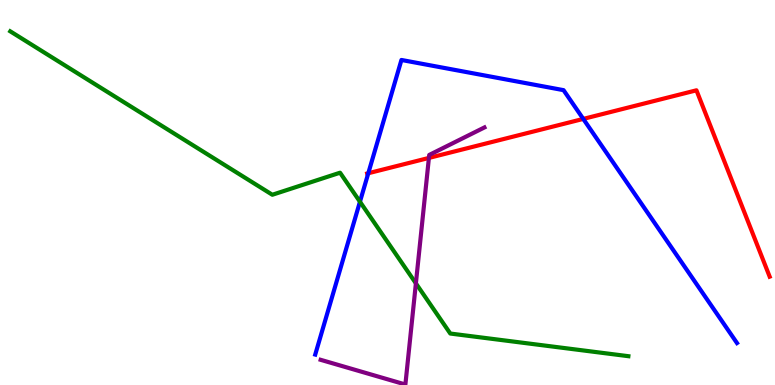[{'lines': ['blue', 'red'], 'intersections': [{'x': 4.75, 'y': 5.5}, {'x': 7.53, 'y': 6.91}]}, {'lines': ['green', 'red'], 'intersections': []}, {'lines': ['purple', 'red'], 'intersections': [{'x': 5.53, 'y': 5.9}]}, {'lines': ['blue', 'green'], 'intersections': [{'x': 4.64, 'y': 4.76}]}, {'lines': ['blue', 'purple'], 'intersections': []}, {'lines': ['green', 'purple'], 'intersections': [{'x': 5.37, 'y': 2.64}]}]